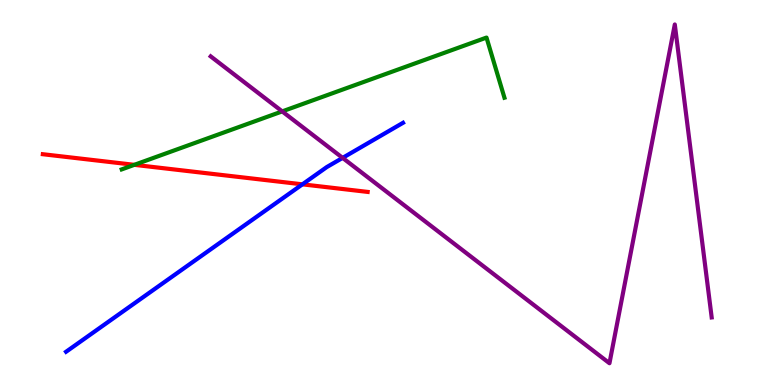[{'lines': ['blue', 'red'], 'intersections': [{'x': 3.9, 'y': 5.21}]}, {'lines': ['green', 'red'], 'intersections': [{'x': 1.73, 'y': 5.72}]}, {'lines': ['purple', 'red'], 'intersections': []}, {'lines': ['blue', 'green'], 'intersections': []}, {'lines': ['blue', 'purple'], 'intersections': [{'x': 4.42, 'y': 5.9}]}, {'lines': ['green', 'purple'], 'intersections': [{'x': 3.64, 'y': 7.11}]}]